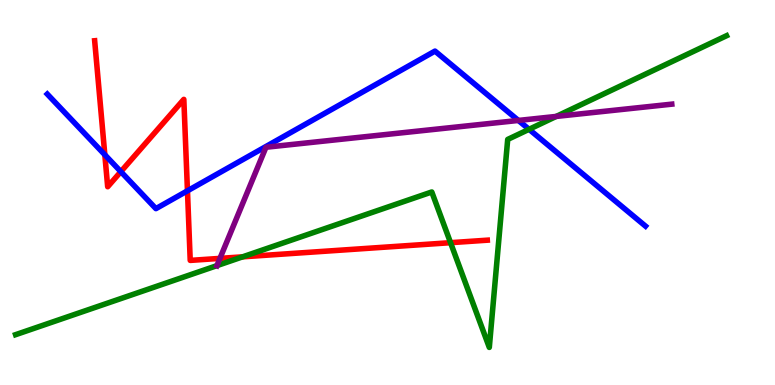[{'lines': ['blue', 'red'], 'intersections': [{'x': 1.35, 'y': 5.98}, {'x': 1.56, 'y': 5.54}, {'x': 2.42, 'y': 5.04}]}, {'lines': ['green', 'red'], 'intersections': [{'x': 3.13, 'y': 3.33}, {'x': 5.81, 'y': 3.7}]}, {'lines': ['purple', 'red'], 'intersections': [{'x': 2.84, 'y': 3.29}]}, {'lines': ['blue', 'green'], 'intersections': [{'x': 6.83, 'y': 6.64}]}, {'lines': ['blue', 'purple'], 'intersections': [{'x': 6.69, 'y': 6.87}]}, {'lines': ['green', 'purple'], 'intersections': [{'x': 2.8, 'y': 3.1}, {'x': 7.18, 'y': 6.98}]}]